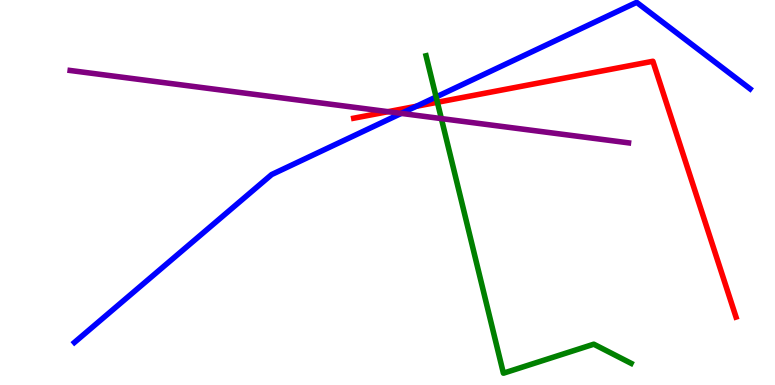[{'lines': ['blue', 'red'], 'intersections': [{'x': 5.37, 'y': 7.24}]}, {'lines': ['green', 'red'], 'intersections': [{'x': 5.64, 'y': 7.34}]}, {'lines': ['purple', 'red'], 'intersections': [{'x': 5.01, 'y': 7.1}]}, {'lines': ['blue', 'green'], 'intersections': [{'x': 5.63, 'y': 7.48}]}, {'lines': ['blue', 'purple'], 'intersections': [{'x': 5.18, 'y': 7.05}]}, {'lines': ['green', 'purple'], 'intersections': [{'x': 5.7, 'y': 6.92}]}]